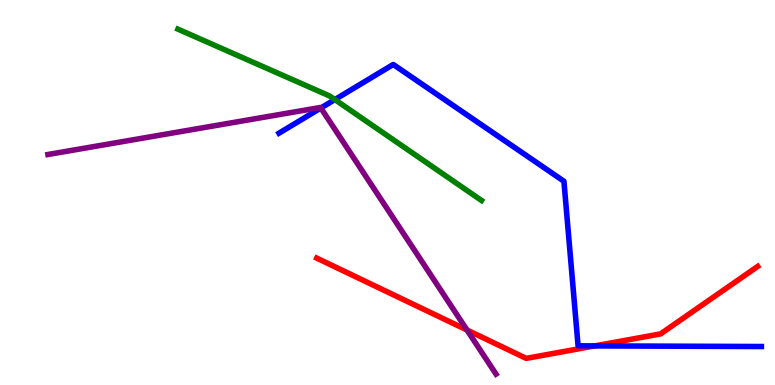[{'lines': ['blue', 'red'], 'intersections': [{'x': 7.67, 'y': 1.02}]}, {'lines': ['green', 'red'], 'intersections': []}, {'lines': ['purple', 'red'], 'intersections': [{'x': 6.03, 'y': 1.43}]}, {'lines': ['blue', 'green'], 'intersections': [{'x': 4.32, 'y': 7.41}]}, {'lines': ['blue', 'purple'], 'intersections': [{'x': 4.14, 'y': 7.19}]}, {'lines': ['green', 'purple'], 'intersections': []}]